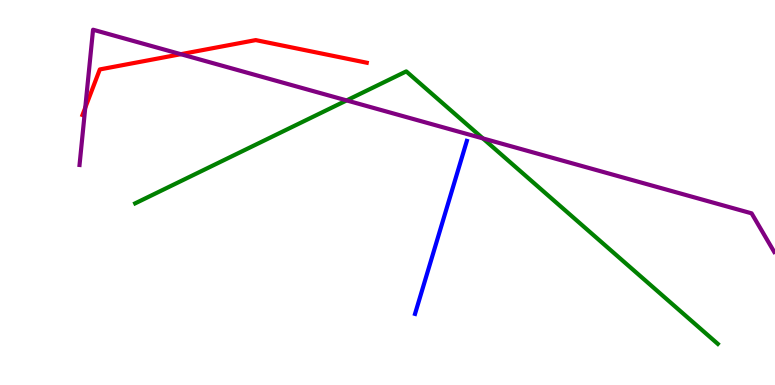[{'lines': ['blue', 'red'], 'intersections': []}, {'lines': ['green', 'red'], 'intersections': []}, {'lines': ['purple', 'red'], 'intersections': [{'x': 1.1, 'y': 7.2}, {'x': 2.33, 'y': 8.59}]}, {'lines': ['blue', 'green'], 'intersections': []}, {'lines': ['blue', 'purple'], 'intersections': []}, {'lines': ['green', 'purple'], 'intersections': [{'x': 4.47, 'y': 7.39}, {'x': 6.23, 'y': 6.4}]}]